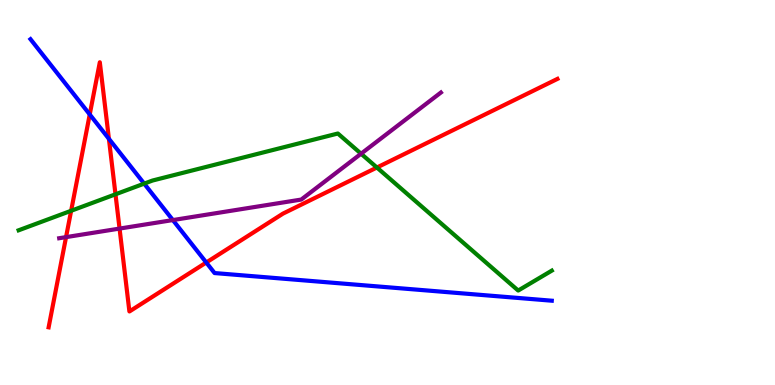[{'lines': ['blue', 'red'], 'intersections': [{'x': 1.16, 'y': 7.03}, {'x': 1.41, 'y': 6.39}, {'x': 2.66, 'y': 3.18}]}, {'lines': ['green', 'red'], 'intersections': [{'x': 0.918, 'y': 4.53}, {'x': 1.49, 'y': 4.95}, {'x': 4.86, 'y': 5.65}]}, {'lines': ['purple', 'red'], 'intersections': [{'x': 0.852, 'y': 3.84}, {'x': 1.54, 'y': 4.06}]}, {'lines': ['blue', 'green'], 'intersections': [{'x': 1.86, 'y': 5.23}]}, {'lines': ['blue', 'purple'], 'intersections': [{'x': 2.23, 'y': 4.28}]}, {'lines': ['green', 'purple'], 'intersections': [{'x': 4.66, 'y': 6.01}]}]